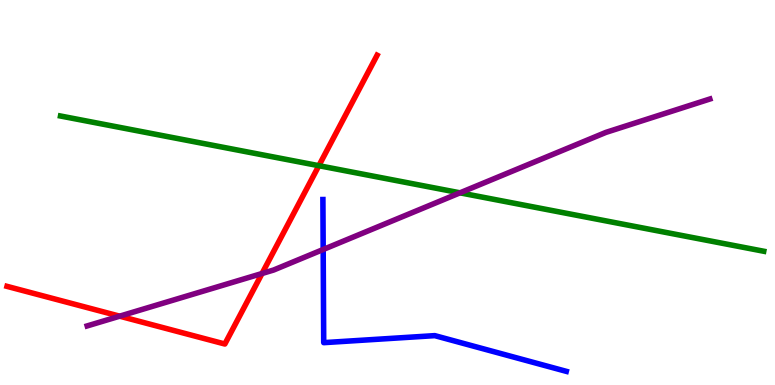[{'lines': ['blue', 'red'], 'intersections': []}, {'lines': ['green', 'red'], 'intersections': [{'x': 4.11, 'y': 5.7}]}, {'lines': ['purple', 'red'], 'intersections': [{'x': 1.54, 'y': 1.79}, {'x': 3.38, 'y': 2.9}]}, {'lines': ['blue', 'green'], 'intersections': []}, {'lines': ['blue', 'purple'], 'intersections': [{'x': 4.17, 'y': 3.52}]}, {'lines': ['green', 'purple'], 'intersections': [{'x': 5.94, 'y': 4.99}]}]